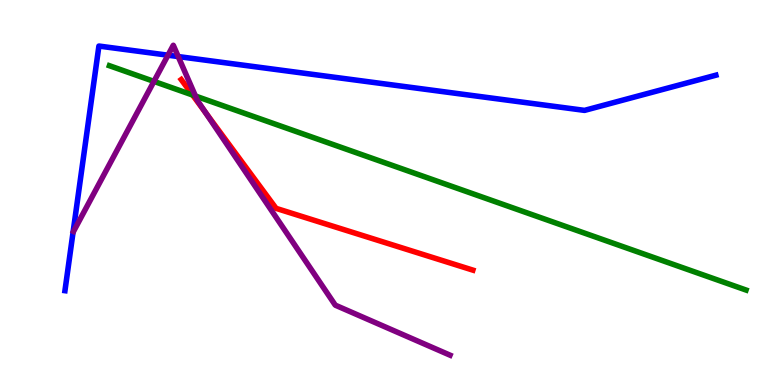[{'lines': ['blue', 'red'], 'intersections': []}, {'lines': ['green', 'red'], 'intersections': [{'x': 2.49, 'y': 7.53}]}, {'lines': ['purple', 'red'], 'intersections': [{'x': 2.65, 'y': 7.08}]}, {'lines': ['blue', 'green'], 'intersections': []}, {'lines': ['blue', 'purple'], 'intersections': [{'x': 2.17, 'y': 8.57}, {'x': 2.3, 'y': 8.53}]}, {'lines': ['green', 'purple'], 'intersections': [{'x': 1.99, 'y': 7.89}, {'x': 2.52, 'y': 7.51}]}]